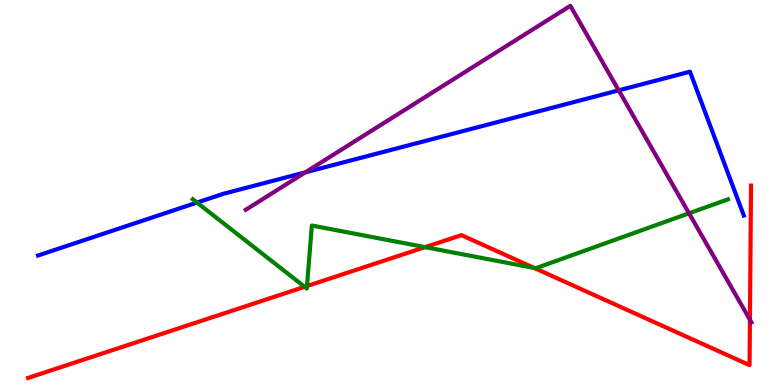[{'lines': ['blue', 'red'], 'intersections': []}, {'lines': ['green', 'red'], 'intersections': [{'x': 3.93, 'y': 2.55}, {'x': 3.96, 'y': 2.57}, {'x': 5.48, 'y': 3.58}, {'x': 6.89, 'y': 3.04}]}, {'lines': ['purple', 'red'], 'intersections': [{'x': 9.68, 'y': 1.7}]}, {'lines': ['blue', 'green'], 'intersections': [{'x': 2.54, 'y': 4.74}]}, {'lines': ['blue', 'purple'], 'intersections': [{'x': 3.94, 'y': 5.52}, {'x': 7.98, 'y': 7.65}]}, {'lines': ['green', 'purple'], 'intersections': [{'x': 8.89, 'y': 4.46}]}]